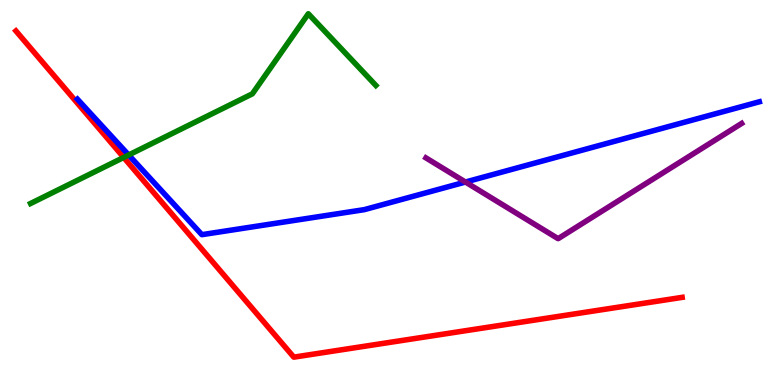[{'lines': ['blue', 'red'], 'intersections': []}, {'lines': ['green', 'red'], 'intersections': [{'x': 1.6, 'y': 5.91}]}, {'lines': ['purple', 'red'], 'intersections': []}, {'lines': ['blue', 'green'], 'intersections': [{'x': 1.66, 'y': 5.97}]}, {'lines': ['blue', 'purple'], 'intersections': [{'x': 6.01, 'y': 5.27}]}, {'lines': ['green', 'purple'], 'intersections': []}]